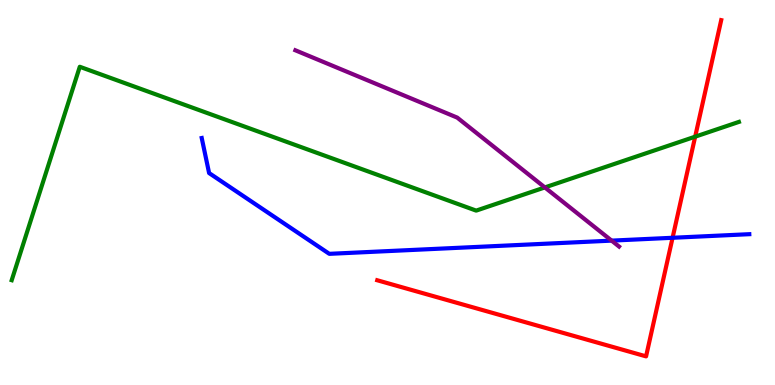[{'lines': ['blue', 'red'], 'intersections': [{'x': 8.68, 'y': 3.82}]}, {'lines': ['green', 'red'], 'intersections': [{'x': 8.97, 'y': 6.45}]}, {'lines': ['purple', 'red'], 'intersections': []}, {'lines': ['blue', 'green'], 'intersections': []}, {'lines': ['blue', 'purple'], 'intersections': [{'x': 7.89, 'y': 3.75}]}, {'lines': ['green', 'purple'], 'intersections': [{'x': 7.03, 'y': 5.13}]}]